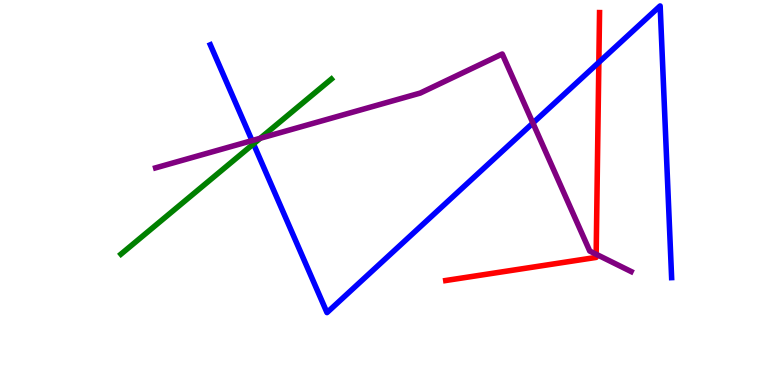[{'lines': ['blue', 'red'], 'intersections': [{'x': 7.73, 'y': 8.38}]}, {'lines': ['green', 'red'], 'intersections': []}, {'lines': ['purple', 'red'], 'intersections': [{'x': 7.69, 'y': 3.4}]}, {'lines': ['blue', 'green'], 'intersections': [{'x': 3.27, 'y': 6.26}]}, {'lines': ['blue', 'purple'], 'intersections': [{'x': 3.25, 'y': 6.35}, {'x': 6.88, 'y': 6.8}]}, {'lines': ['green', 'purple'], 'intersections': [{'x': 3.36, 'y': 6.41}]}]